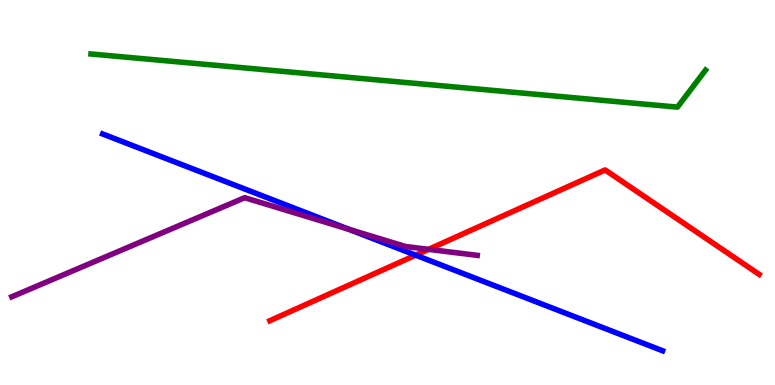[{'lines': ['blue', 'red'], 'intersections': [{'x': 5.36, 'y': 3.37}]}, {'lines': ['green', 'red'], 'intersections': []}, {'lines': ['purple', 'red'], 'intersections': [{'x': 5.53, 'y': 3.52}]}, {'lines': ['blue', 'green'], 'intersections': []}, {'lines': ['blue', 'purple'], 'intersections': [{'x': 4.5, 'y': 4.04}]}, {'lines': ['green', 'purple'], 'intersections': []}]